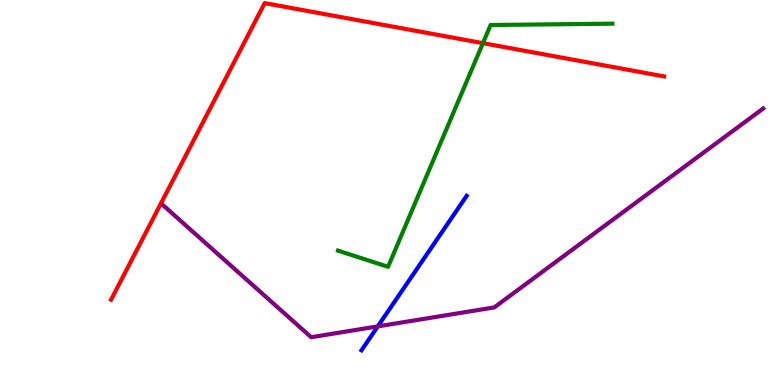[{'lines': ['blue', 'red'], 'intersections': []}, {'lines': ['green', 'red'], 'intersections': [{'x': 6.23, 'y': 8.88}]}, {'lines': ['purple', 'red'], 'intersections': []}, {'lines': ['blue', 'green'], 'intersections': []}, {'lines': ['blue', 'purple'], 'intersections': [{'x': 4.87, 'y': 1.52}]}, {'lines': ['green', 'purple'], 'intersections': []}]